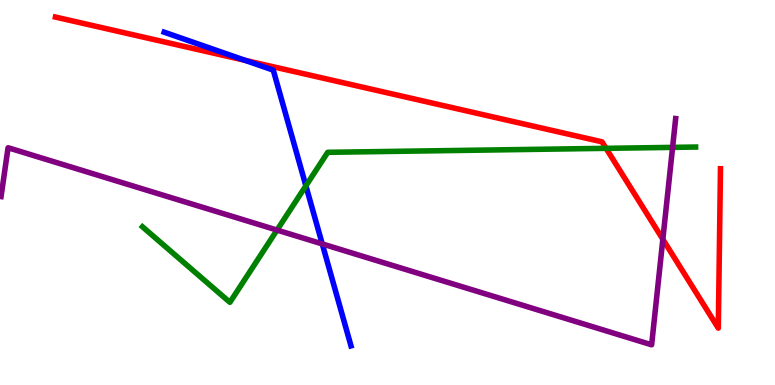[{'lines': ['blue', 'red'], 'intersections': [{'x': 3.16, 'y': 8.43}]}, {'lines': ['green', 'red'], 'intersections': [{'x': 7.82, 'y': 6.15}]}, {'lines': ['purple', 'red'], 'intersections': [{'x': 8.55, 'y': 3.79}]}, {'lines': ['blue', 'green'], 'intersections': [{'x': 3.95, 'y': 5.17}]}, {'lines': ['blue', 'purple'], 'intersections': [{'x': 4.16, 'y': 3.66}]}, {'lines': ['green', 'purple'], 'intersections': [{'x': 3.57, 'y': 4.02}, {'x': 8.68, 'y': 6.17}]}]